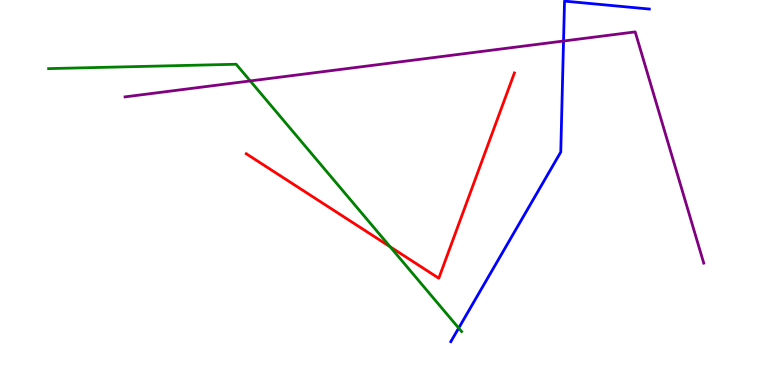[{'lines': ['blue', 'red'], 'intersections': []}, {'lines': ['green', 'red'], 'intersections': [{'x': 5.03, 'y': 3.59}]}, {'lines': ['purple', 'red'], 'intersections': []}, {'lines': ['blue', 'green'], 'intersections': [{'x': 5.92, 'y': 1.48}]}, {'lines': ['blue', 'purple'], 'intersections': [{'x': 7.27, 'y': 8.93}]}, {'lines': ['green', 'purple'], 'intersections': [{'x': 3.23, 'y': 7.9}]}]